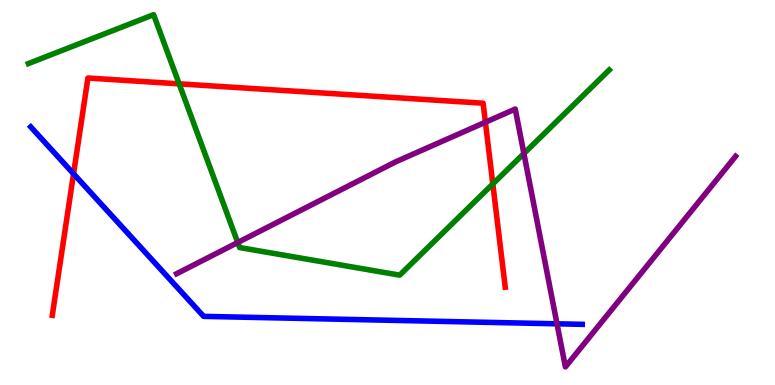[{'lines': ['blue', 'red'], 'intersections': [{'x': 0.949, 'y': 5.49}]}, {'lines': ['green', 'red'], 'intersections': [{'x': 2.31, 'y': 7.82}, {'x': 6.36, 'y': 5.22}]}, {'lines': ['purple', 'red'], 'intersections': [{'x': 6.26, 'y': 6.83}]}, {'lines': ['blue', 'green'], 'intersections': []}, {'lines': ['blue', 'purple'], 'intersections': [{'x': 7.19, 'y': 1.59}]}, {'lines': ['green', 'purple'], 'intersections': [{'x': 3.07, 'y': 3.7}, {'x': 6.76, 'y': 6.01}]}]